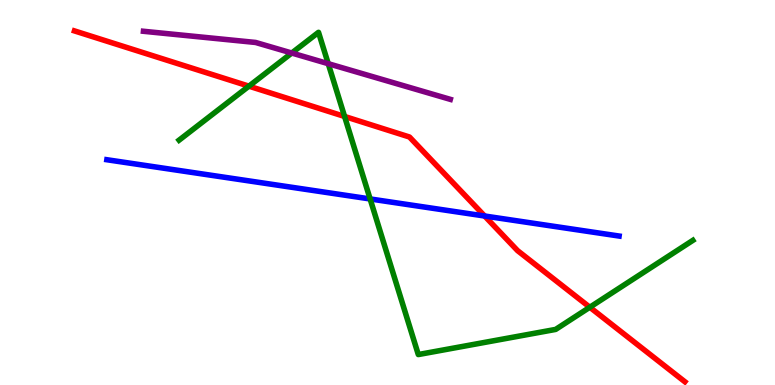[{'lines': ['blue', 'red'], 'intersections': [{'x': 6.25, 'y': 4.39}]}, {'lines': ['green', 'red'], 'intersections': [{'x': 3.21, 'y': 7.76}, {'x': 4.45, 'y': 6.98}, {'x': 7.61, 'y': 2.02}]}, {'lines': ['purple', 'red'], 'intersections': []}, {'lines': ['blue', 'green'], 'intersections': [{'x': 4.78, 'y': 4.83}]}, {'lines': ['blue', 'purple'], 'intersections': []}, {'lines': ['green', 'purple'], 'intersections': [{'x': 3.76, 'y': 8.62}, {'x': 4.24, 'y': 8.35}]}]